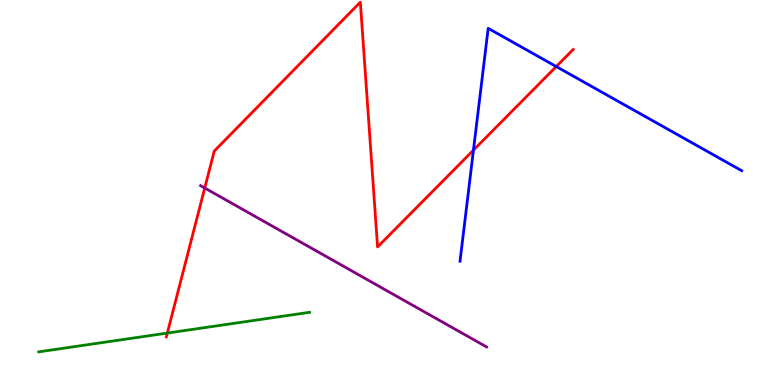[{'lines': ['blue', 'red'], 'intersections': [{'x': 6.11, 'y': 6.1}, {'x': 7.18, 'y': 8.27}]}, {'lines': ['green', 'red'], 'intersections': [{'x': 2.16, 'y': 1.35}]}, {'lines': ['purple', 'red'], 'intersections': [{'x': 2.64, 'y': 5.12}]}, {'lines': ['blue', 'green'], 'intersections': []}, {'lines': ['blue', 'purple'], 'intersections': []}, {'lines': ['green', 'purple'], 'intersections': []}]